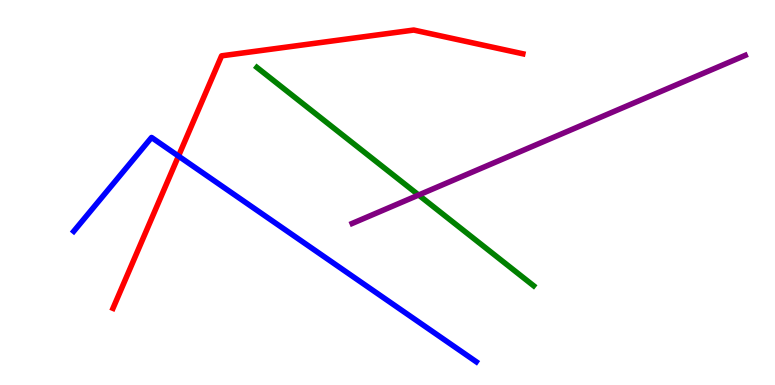[{'lines': ['blue', 'red'], 'intersections': [{'x': 2.3, 'y': 5.95}]}, {'lines': ['green', 'red'], 'intersections': []}, {'lines': ['purple', 'red'], 'intersections': []}, {'lines': ['blue', 'green'], 'intersections': []}, {'lines': ['blue', 'purple'], 'intersections': []}, {'lines': ['green', 'purple'], 'intersections': [{'x': 5.4, 'y': 4.93}]}]